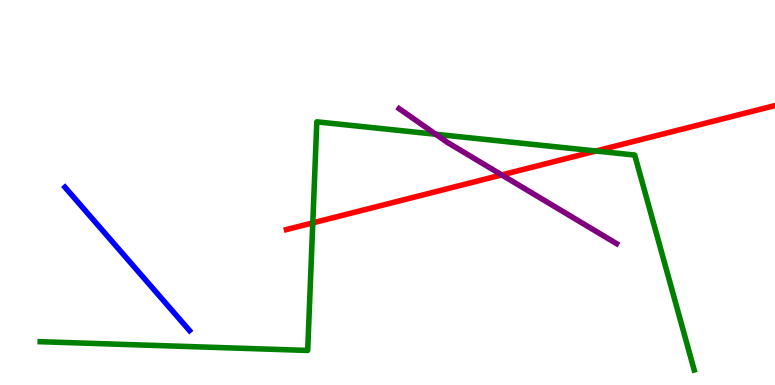[{'lines': ['blue', 'red'], 'intersections': []}, {'lines': ['green', 'red'], 'intersections': [{'x': 4.04, 'y': 4.21}, {'x': 7.69, 'y': 6.08}]}, {'lines': ['purple', 'red'], 'intersections': [{'x': 6.47, 'y': 5.46}]}, {'lines': ['blue', 'green'], 'intersections': []}, {'lines': ['blue', 'purple'], 'intersections': []}, {'lines': ['green', 'purple'], 'intersections': [{'x': 5.62, 'y': 6.51}]}]